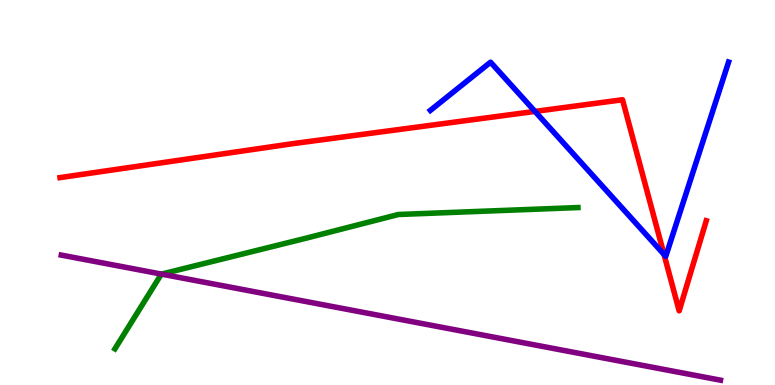[{'lines': ['blue', 'red'], 'intersections': [{'x': 6.9, 'y': 7.11}, {'x': 8.57, 'y': 3.39}]}, {'lines': ['green', 'red'], 'intersections': []}, {'lines': ['purple', 'red'], 'intersections': []}, {'lines': ['blue', 'green'], 'intersections': []}, {'lines': ['blue', 'purple'], 'intersections': []}, {'lines': ['green', 'purple'], 'intersections': [{'x': 2.08, 'y': 2.88}]}]